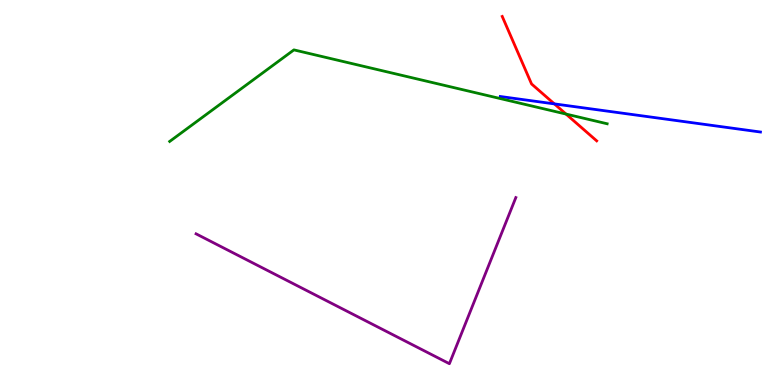[{'lines': ['blue', 'red'], 'intersections': [{'x': 7.15, 'y': 7.3}]}, {'lines': ['green', 'red'], 'intersections': [{'x': 7.3, 'y': 7.04}]}, {'lines': ['purple', 'red'], 'intersections': []}, {'lines': ['blue', 'green'], 'intersections': []}, {'lines': ['blue', 'purple'], 'intersections': []}, {'lines': ['green', 'purple'], 'intersections': []}]